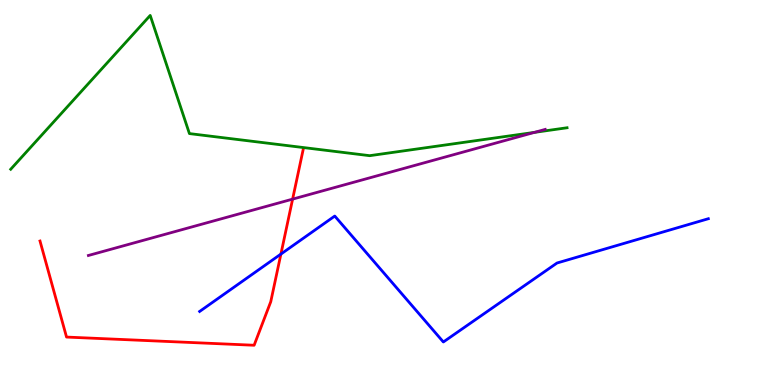[{'lines': ['blue', 'red'], 'intersections': [{'x': 3.62, 'y': 3.4}]}, {'lines': ['green', 'red'], 'intersections': []}, {'lines': ['purple', 'red'], 'intersections': [{'x': 3.78, 'y': 4.83}]}, {'lines': ['blue', 'green'], 'intersections': []}, {'lines': ['blue', 'purple'], 'intersections': []}, {'lines': ['green', 'purple'], 'intersections': [{'x': 6.9, 'y': 6.56}]}]